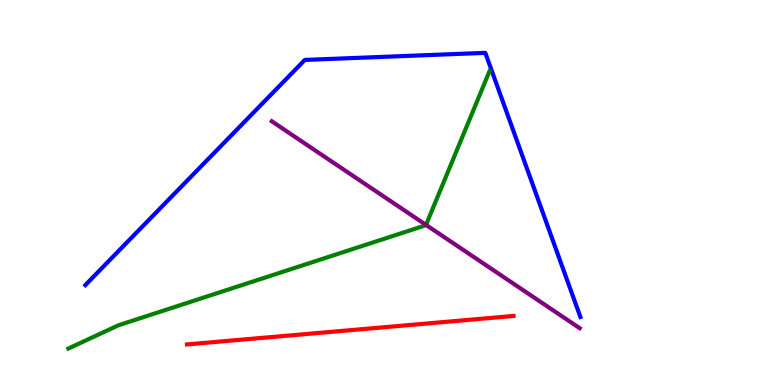[{'lines': ['blue', 'red'], 'intersections': []}, {'lines': ['green', 'red'], 'intersections': []}, {'lines': ['purple', 'red'], 'intersections': []}, {'lines': ['blue', 'green'], 'intersections': []}, {'lines': ['blue', 'purple'], 'intersections': []}, {'lines': ['green', 'purple'], 'intersections': [{'x': 5.5, 'y': 4.16}]}]